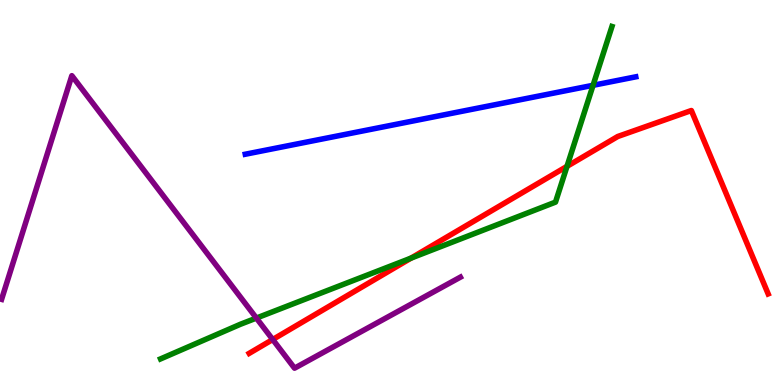[{'lines': ['blue', 'red'], 'intersections': []}, {'lines': ['green', 'red'], 'intersections': [{'x': 5.3, 'y': 3.3}, {'x': 7.32, 'y': 5.68}]}, {'lines': ['purple', 'red'], 'intersections': [{'x': 3.52, 'y': 1.18}]}, {'lines': ['blue', 'green'], 'intersections': [{'x': 7.65, 'y': 7.78}]}, {'lines': ['blue', 'purple'], 'intersections': []}, {'lines': ['green', 'purple'], 'intersections': [{'x': 3.31, 'y': 1.74}]}]